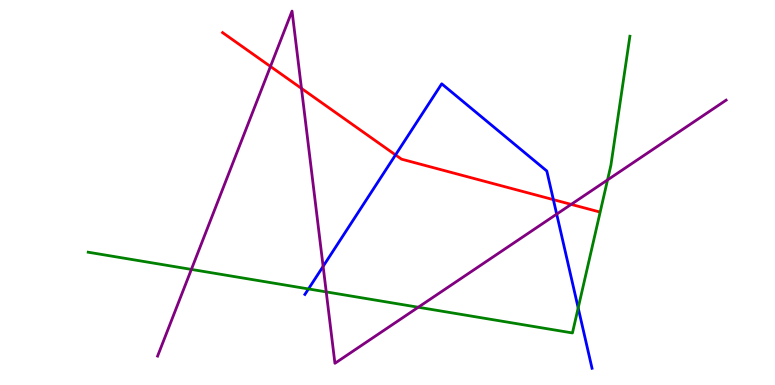[{'lines': ['blue', 'red'], 'intersections': [{'x': 5.1, 'y': 5.98}, {'x': 7.14, 'y': 4.81}]}, {'lines': ['green', 'red'], 'intersections': []}, {'lines': ['purple', 'red'], 'intersections': [{'x': 3.49, 'y': 8.27}, {'x': 3.89, 'y': 7.7}, {'x': 7.37, 'y': 4.69}]}, {'lines': ['blue', 'green'], 'intersections': [{'x': 3.98, 'y': 2.5}, {'x': 7.46, 'y': 2.0}]}, {'lines': ['blue', 'purple'], 'intersections': [{'x': 4.17, 'y': 3.08}, {'x': 7.18, 'y': 4.44}]}, {'lines': ['green', 'purple'], 'intersections': [{'x': 2.47, 'y': 3.0}, {'x': 4.21, 'y': 2.42}, {'x': 5.4, 'y': 2.02}, {'x': 7.84, 'y': 5.33}]}]